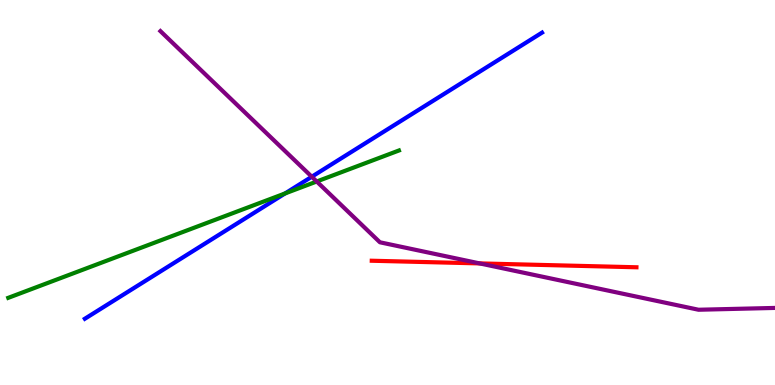[{'lines': ['blue', 'red'], 'intersections': []}, {'lines': ['green', 'red'], 'intersections': []}, {'lines': ['purple', 'red'], 'intersections': [{'x': 6.19, 'y': 3.16}]}, {'lines': ['blue', 'green'], 'intersections': [{'x': 3.68, 'y': 4.98}]}, {'lines': ['blue', 'purple'], 'intersections': [{'x': 4.02, 'y': 5.41}]}, {'lines': ['green', 'purple'], 'intersections': [{'x': 4.09, 'y': 5.29}]}]